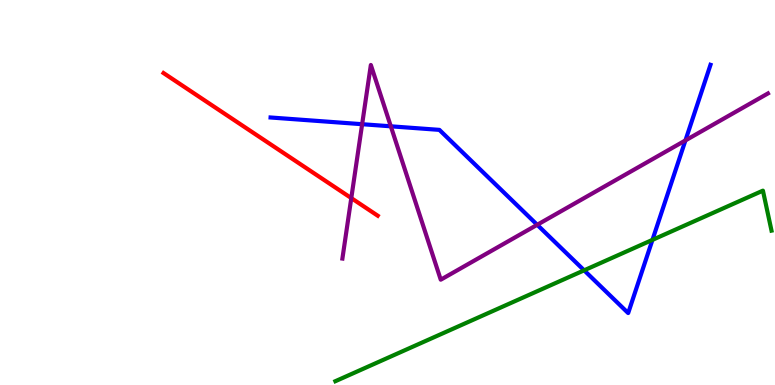[{'lines': ['blue', 'red'], 'intersections': []}, {'lines': ['green', 'red'], 'intersections': []}, {'lines': ['purple', 'red'], 'intersections': [{'x': 4.53, 'y': 4.85}]}, {'lines': ['blue', 'green'], 'intersections': [{'x': 7.54, 'y': 2.98}, {'x': 8.42, 'y': 3.77}]}, {'lines': ['blue', 'purple'], 'intersections': [{'x': 4.67, 'y': 6.77}, {'x': 5.04, 'y': 6.72}, {'x': 6.93, 'y': 4.16}, {'x': 8.84, 'y': 6.35}]}, {'lines': ['green', 'purple'], 'intersections': []}]